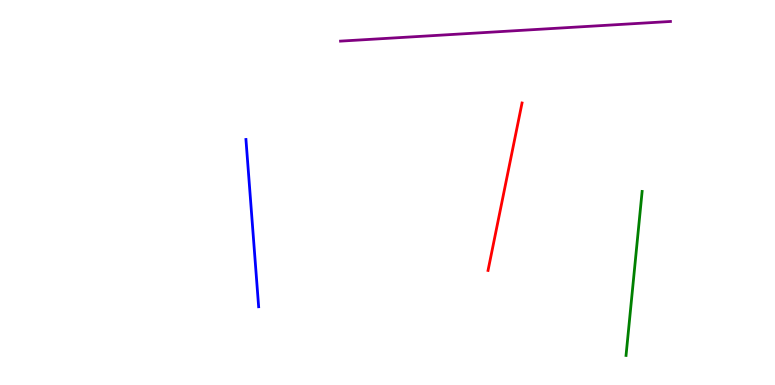[{'lines': ['blue', 'red'], 'intersections': []}, {'lines': ['green', 'red'], 'intersections': []}, {'lines': ['purple', 'red'], 'intersections': []}, {'lines': ['blue', 'green'], 'intersections': []}, {'lines': ['blue', 'purple'], 'intersections': []}, {'lines': ['green', 'purple'], 'intersections': []}]